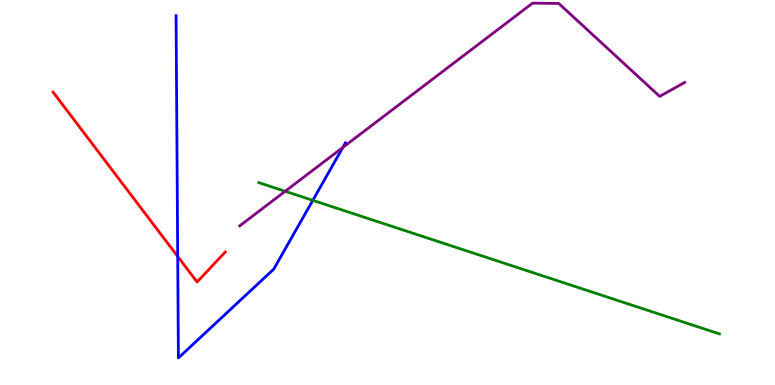[{'lines': ['blue', 'red'], 'intersections': [{'x': 2.29, 'y': 3.34}]}, {'lines': ['green', 'red'], 'intersections': []}, {'lines': ['purple', 'red'], 'intersections': []}, {'lines': ['blue', 'green'], 'intersections': [{'x': 4.04, 'y': 4.8}]}, {'lines': ['blue', 'purple'], 'intersections': [{'x': 4.42, 'y': 6.17}]}, {'lines': ['green', 'purple'], 'intersections': [{'x': 3.68, 'y': 5.03}]}]